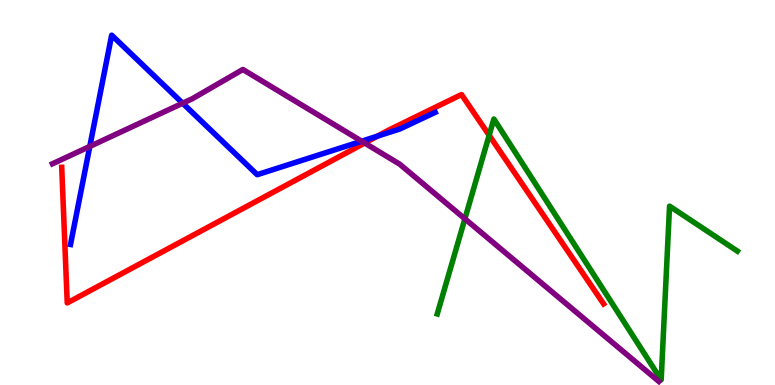[{'lines': ['blue', 'red'], 'intersections': [{'x': 4.87, 'y': 6.46}]}, {'lines': ['green', 'red'], 'intersections': [{'x': 6.31, 'y': 6.49}]}, {'lines': ['purple', 'red'], 'intersections': [{'x': 4.71, 'y': 6.29}]}, {'lines': ['blue', 'green'], 'intersections': []}, {'lines': ['blue', 'purple'], 'intersections': [{'x': 1.16, 'y': 6.2}, {'x': 2.36, 'y': 7.32}, {'x': 4.67, 'y': 6.33}]}, {'lines': ['green', 'purple'], 'intersections': [{'x': 6.0, 'y': 4.32}]}]